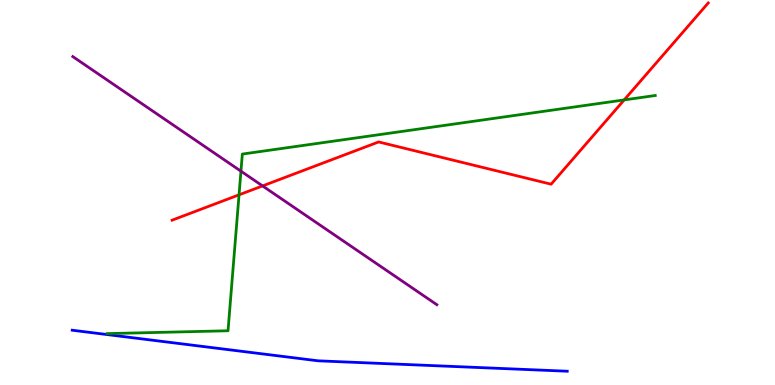[{'lines': ['blue', 'red'], 'intersections': []}, {'lines': ['green', 'red'], 'intersections': [{'x': 3.08, 'y': 4.94}, {'x': 8.05, 'y': 7.4}]}, {'lines': ['purple', 'red'], 'intersections': [{'x': 3.39, 'y': 5.17}]}, {'lines': ['blue', 'green'], 'intersections': []}, {'lines': ['blue', 'purple'], 'intersections': []}, {'lines': ['green', 'purple'], 'intersections': [{'x': 3.11, 'y': 5.55}]}]